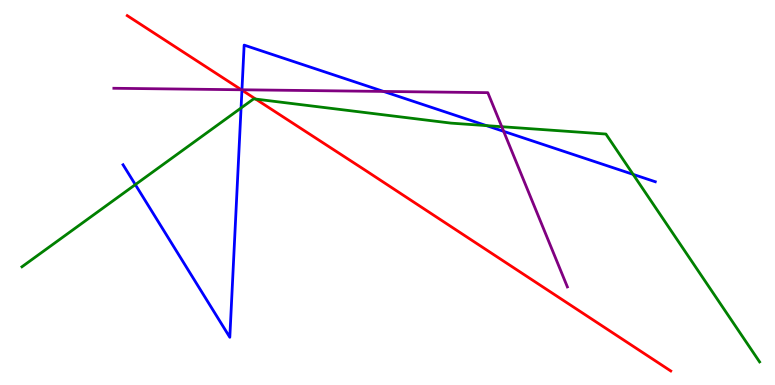[{'lines': ['blue', 'red'], 'intersections': [{'x': 3.12, 'y': 7.66}]}, {'lines': ['green', 'red'], 'intersections': [{'x': 3.3, 'y': 7.43}]}, {'lines': ['purple', 'red'], 'intersections': [{'x': 3.11, 'y': 7.67}]}, {'lines': ['blue', 'green'], 'intersections': [{'x': 1.75, 'y': 5.2}, {'x': 3.11, 'y': 7.19}, {'x': 6.28, 'y': 6.74}, {'x': 8.17, 'y': 5.47}]}, {'lines': ['blue', 'purple'], 'intersections': [{'x': 3.12, 'y': 7.67}, {'x': 4.95, 'y': 7.63}, {'x': 6.5, 'y': 6.59}]}, {'lines': ['green', 'purple'], 'intersections': [{'x': 6.47, 'y': 6.71}]}]